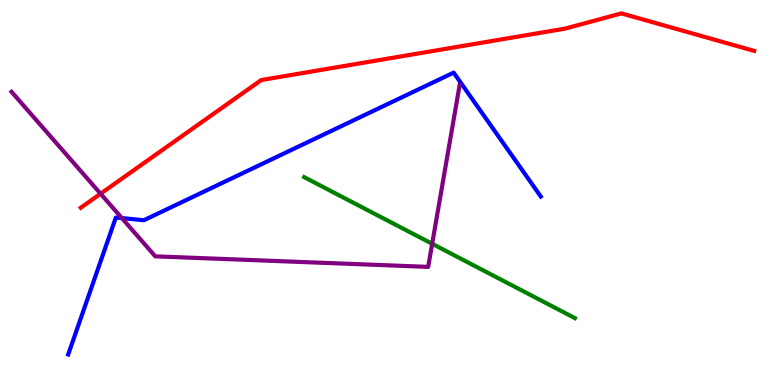[{'lines': ['blue', 'red'], 'intersections': []}, {'lines': ['green', 'red'], 'intersections': []}, {'lines': ['purple', 'red'], 'intersections': [{'x': 1.3, 'y': 4.97}]}, {'lines': ['blue', 'green'], 'intersections': []}, {'lines': ['blue', 'purple'], 'intersections': [{'x': 1.57, 'y': 4.34}]}, {'lines': ['green', 'purple'], 'intersections': [{'x': 5.58, 'y': 3.67}]}]